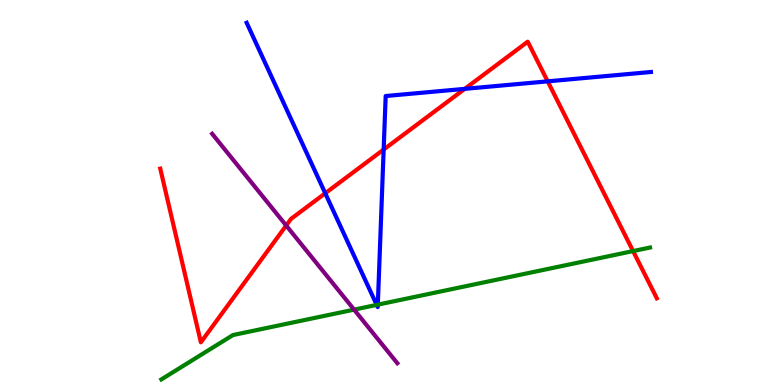[{'lines': ['blue', 'red'], 'intersections': [{'x': 4.2, 'y': 4.98}, {'x': 4.95, 'y': 6.12}, {'x': 6.0, 'y': 7.69}, {'x': 7.07, 'y': 7.89}]}, {'lines': ['green', 'red'], 'intersections': [{'x': 8.17, 'y': 3.48}]}, {'lines': ['purple', 'red'], 'intersections': [{'x': 3.69, 'y': 4.14}]}, {'lines': ['blue', 'green'], 'intersections': [{'x': 4.86, 'y': 2.08}, {'x': 4.87, 'y': 2.09}]}, {'lines': ['blue', 'purple'], 'intersections': []}, {'lines': ['green', 'purple'], 'intersections': [{'x': 4.57, 'y': 1.96}]}]